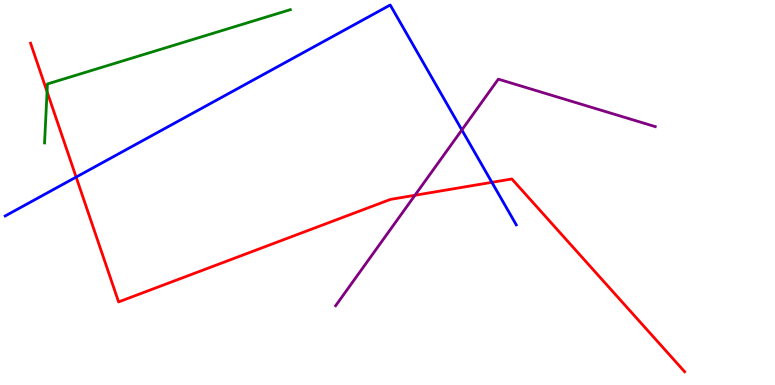[{'lines': ['blue', 'red'], 'intersections': [{'x': 0.982, 'y': 5.4}, {'x': 6.35, 'y': 5.26}]}, {'lines': ['green', 'red'], 'intersections': [{'x': 0.607, 'y': 7.62}]}, {'lines': ['purple', 'red'], 'intersections': [{'x': 5.35, 'y': 4.93}]}, {'lines': ['blue', 'green'], 'intersections': []}, {'lines': ['blue', 'purple'], 'intersections': [{'x': 5.96, 'y': 6.62}]}, {'lines': ['green', 'purple'], 'intersections': []}]